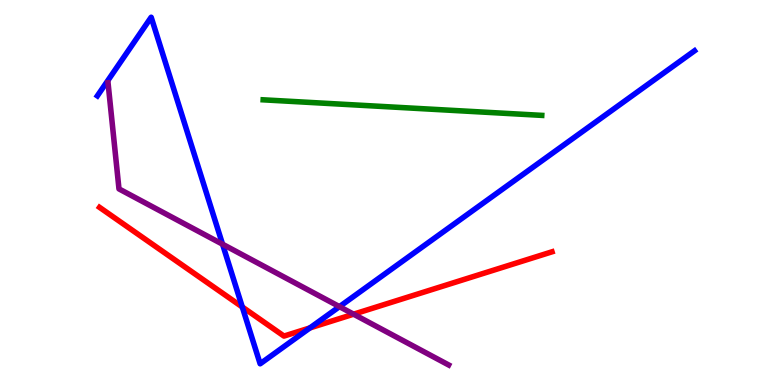[{'lines': ['blue', 'red'], 'intersections': [{'x': 3.13, 'y': 2.03}, {'x': 4.0, 'y': 1.48}]}, {'lines': ['green', 'red'], 'intersections': []}, {'lines': ['purple', 'red'], 'intersections': [{'x': 4.56, 'y': 1.84}]}, {'lines': ['blue', 'green'], 'intersections': []}, {'lines': ['blue', 'purple'], 'intersections': [{'x': 2.87, 'y': 3.66}, {'x': 4.38, 'y': 2.04}]}, {'lines': ['green', 'purple'], 'intersections': []}]